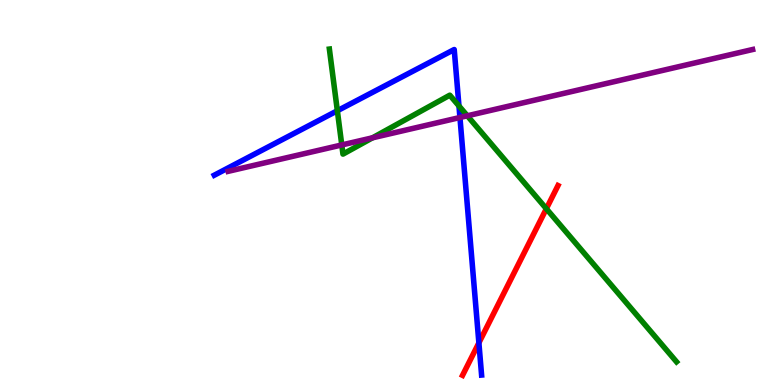[{'lines': ['blue', 'red'], 'intersections': [{'x': 6.18, 'y': 1.09}]}, {'lines': ['green', 'red'], 'intersections': [{'x': 7.05, 'y': 4.58}]}, {'lines': ['purple', 'red'], 'intersections': []}, {'lines': ['blue', 'green'], 'intersections': [{'x': 4.35, 'y': 7.12}, {'x': 5.92, 'y': 7.25}]}, {'lines': ['blue', 'purple'], 'intersections': [{'x': 5.93, 'y': 6.95}]}, {'lines': ['green', 'purple'], 'intersections': [{'x': 4.41, 'y': 6.24}, {'x': 4.81, 'y': 6.42}, {'x': 6.03, 'y': 6.99}]}]